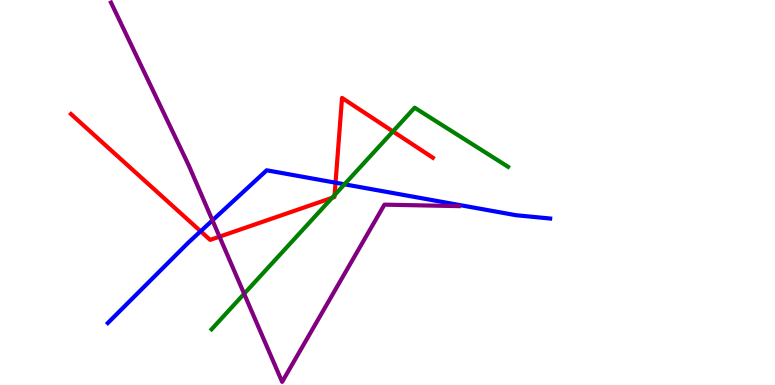[{'lines': ['blue', 'red'], 'intersections': [{'x': 2.59, 'y': 3.99}, {'x': 4.33, 'y': 5.25}]}, {'lines': ['green', 'red'], 'intersections': [{'x': 4.28, 'y': 4.86}, {'x': 4.32, 'y': 4.93}, {'x': 5.07, 'y': 6.59}]}, {'lines': ['purple', 'red'], 'intersections': [{'x': 2.83, 'y': 3.85}]}, {'lines': ['blue', 'green'], 'intersections': [{'x': 4.44, 'y': 5.21}]}, {'lines': ['blue', 'purple'], 'intersections': [{'x': 2.74, 'y': 4.28}]}, {'lines': ['green', 'purple'], 'intersections': [{'x': 3.15, 'y': 2.37}]}]